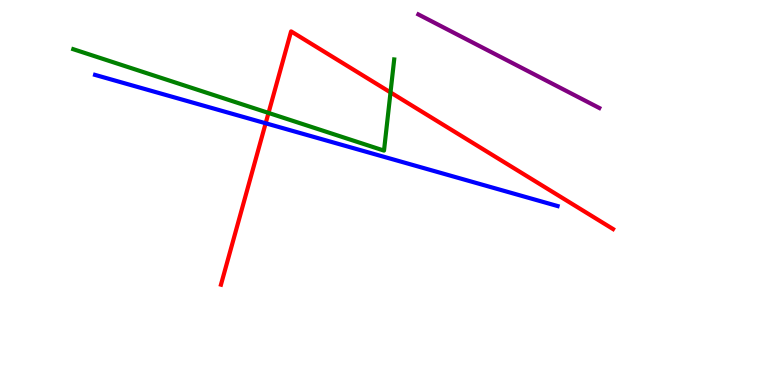[{'lines': ['blue', 'red'], 'intersections': [{'x': 3.43, 'y': 6.8}]}, {'lines': ['green', 'red'], 'intersections': [{'x': 3.46, 'y': 7.07}, {'x': 5.04, 'y': 7.6}]}, {'lines': ['purple', 'red'], 'intersections': []}, {'lines': ['blue', 'green'], 'intersections': []}, {'lines': ['blue', 'purple'], 'intersections': []}, {'lines': ['green', 'purple'], 'intersections': []}]